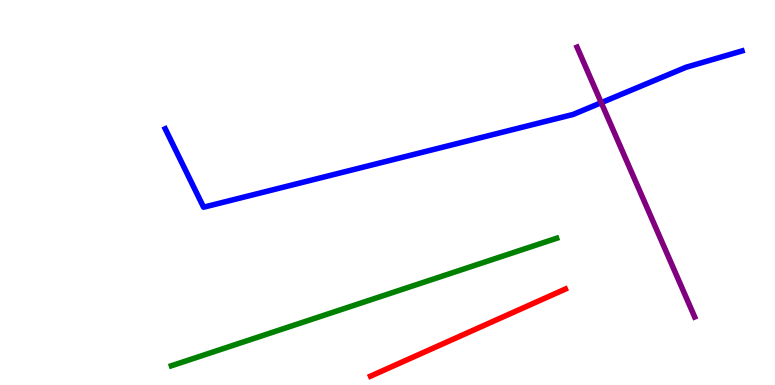[{'lines': ['blue', 'red'], 'intersections': []}, {'lines': ['green', 'red'], 'intersections': []}, {'lines': ['purple', 'red'], 'intersections': []}, {'lines': ['blue', 'green'], 'intersections': []}, {'lines': ['blue', 'purple'], 'intersections': [{'x': 7.76, 'y': 7.33}]}, {'lines': ['green', 'purple'], 'intersections': []}]